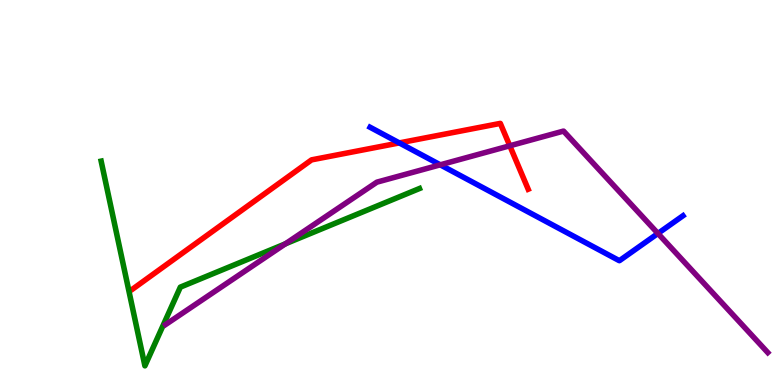[{'lines': ['blue', 'red'], 'intersections': [{'x': 5.15, 'y': 6.29}]}, {'lines': ['green', 'red'], 'intersections': []}, {'lines': ['purple', 'red'], 'intersections': [{'x': 6.58, 'y': 6.21}]}, {'lines': ['blue', 'green'], 'intersections': []}, {'lines': ['blue', 'purple'], 'intersections': [{'x': 5.68, 'y': 5.72}, {'x': 8.49, 'y': 3.94}]}, {'lines': ['green', 'purple'], 'intersections': [{'x': 3.68, 'y': 3.67}]}]